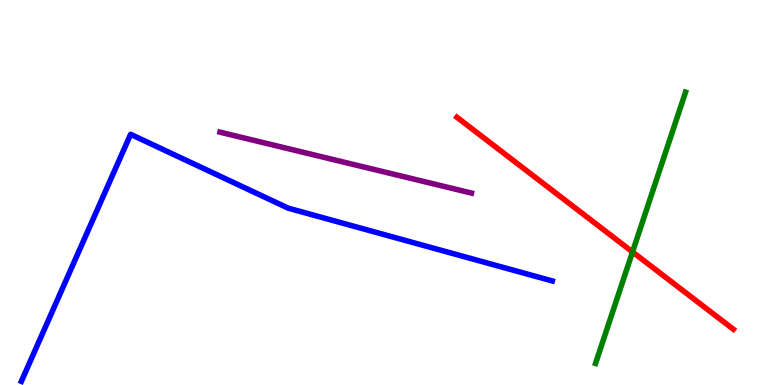[{'lines': ['blue', 'red'], 'intersections': []}, {'lines': ['green', 'red'], 'intersections': [{'x': 8.16, 'y': 3.46}]}, {'lines': ['purple', 'red'], 'intersections': []}, {'lines': ['blue', 'green'], 'intersections': []}, {'lines': ['blue', 'purple'], 'intersections': []}, {'lines': ['green', 'purple'], 'intersections': []}]